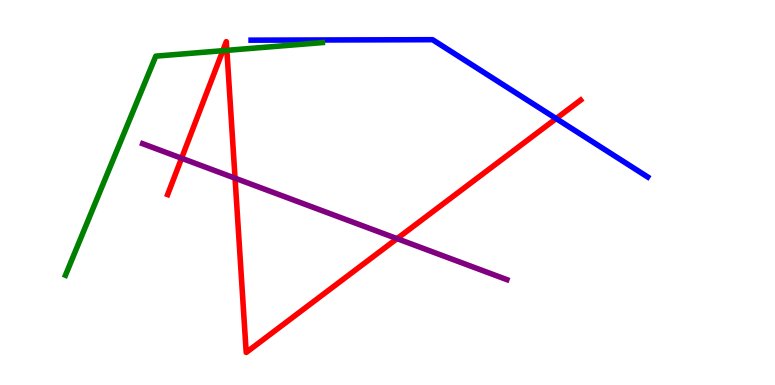[{'lines': ['blue', 'red'], 'intersections': [{'x': 7.18, 'y': 6.92}]}, {'lines': ['green', 'red'], 'intersections': [{'x': 2.88, 'y': 8.68}, {'x': 2.93, 'y': 8.69}]}, {'lines': ['purple', 'red'], 'intersections': [{'x': 2.34, 'y': 5.89}, {'x': 3.03, 'y': 5.37}, {'x': 5.12, 'y': 3.8}]}, {'lines': ['blue', 'green'], 'intersections': []}, {'lines': ['blue', 'purple'], 'intersections': []}, {'lines': ['green', 'purple'], 'intersections': []}]